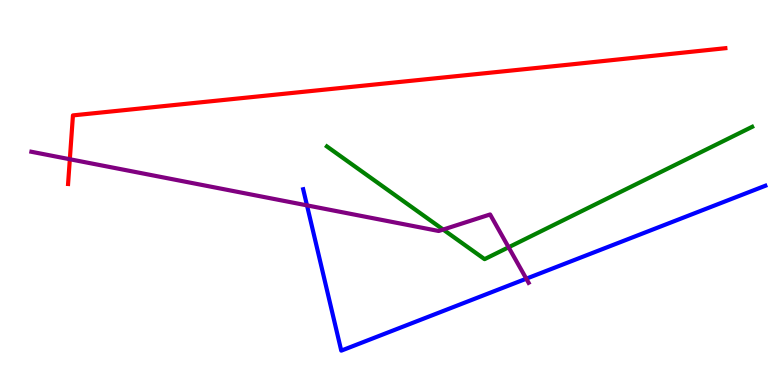[{'lines': ['blue', 'red'], 'intersections': []}, {'lines': ['green', 'red'], 'intersections': []}, {'lines': ['purple', 'red'], 'intersections': [{'x': 0.901, 'y': 5.86}]}, {'lines': ['blue', 'green'], 'intersections': []}, {'lines': ['blue', 'purple'], 'intersections': [{'x': 3.96, 'y': 4.67}, {'x': 6.79, 'y': 2.76}]}, {'lines': ['green', 'purple'], 'intersections': [{'x': 5.72, 'y': 4.04}, {'x': 6.56, 'y': 3.58}]}]